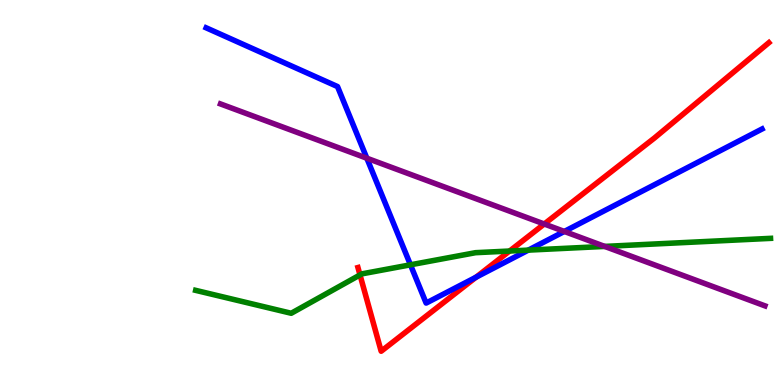[{'lines': ['blue', 'red'], 'intersections': [{'x': 6.14, 'y': 2.8}]}, {'lines': ['green', 'red'], 'intersections': [{'x': 4.65, 'y': 2.86}, {'x': 6.58, 'y': 3.48}]}, {'lines': ['purple', 'red'], 'intersections': [{'x': 7.02, 'y': 4.18}]}, {'lines': ['blue', 'green'], 'intersections': [{'x': 5.3, 'y': 3.12}, {'x': 6.82, 'y': 3.5}]}, {'lines': ['blue', 'purple'], 'intersections': [{'x': 4.73, 'y': 5.89}, {'x': 7.28, 'y': 3.99}]}, {'lines': ['green', 'purple'], 'intersections': [{'x': 7.8, 'y': 3.6}]}]